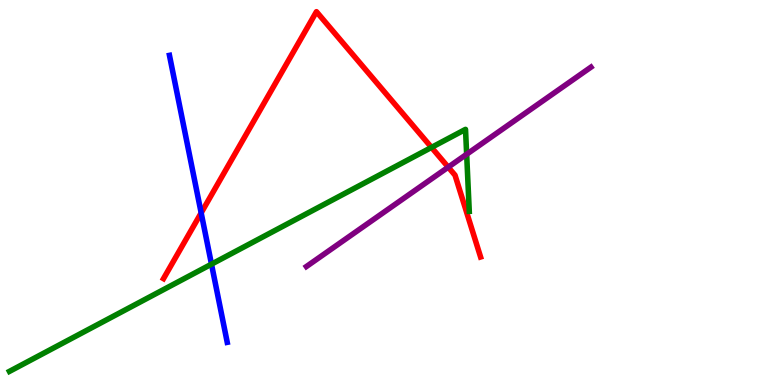[{'lines': ['blue', 'red'], 'intersections': [{'x': 2.6, 'y': 4.47}]}, {'lines': ['green', 'red'], 'intersections': [{'x': 5.57, 'y': 6.17}]}, {'lines': ['purple', 'red'], 'intersections': [{'x': 5.78, 'y': 5.66}]}, {'lines': ['blue', 'green'], 'intersections': [{'x': 2.73, 'y': 3.14}]}, {'lines': ['blue', 'purple'], 'intersections': []}, {'lines': ['green', 'purple'], 'intersections': [{'x': 6.02, 'y': 5.99}]}]